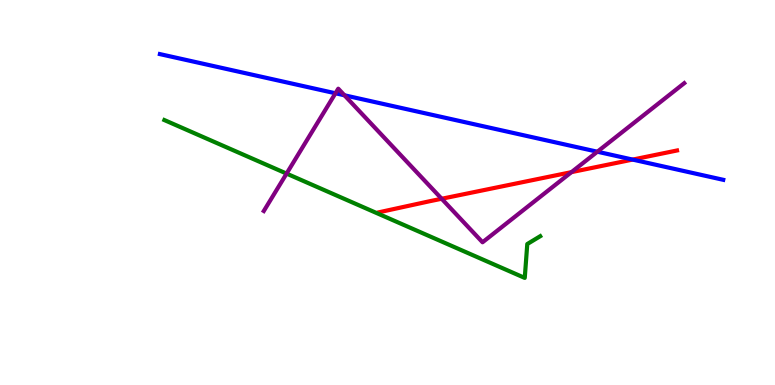[{'lines': ['blue', 'red'], 'intersections': [{'x': 8.16, 'y': 5.85}]}, {'lines': ['green', 'red'], 'intersections': []}, {'lines': ['purple', 'red'], 'intersections': [{'x': 5.7, 'y': 4.84}, {'x': 7.37, 'y': 5.53}]}, {'lines': ['blue', 'green'], 'intersections': []}, {'lines': ['blue', 'purple'], 'intersections': [{'x': 4.33, 'y': 7.58}, {'x': 4.44, 'y': 7.53}, {'x': 7.71, 'y': 6.06}]}, {'lines': ['green', 'purple'], 'intersections': [{'x': 3.7, 'y': 5.49}]}]